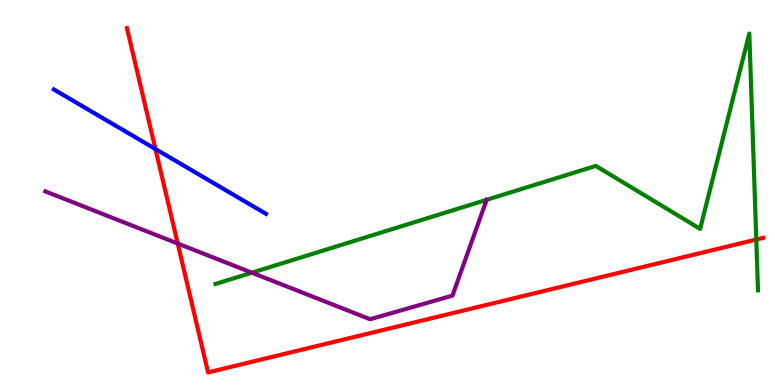[{'lines': ['blue', 'red'], 'intersections': [{'x': 2.01, 'y': 6.13}]}, {'lines': ['green', 'red'], 'intersections': [{'x': 9.76, 'y': 3.78}]}, {'lines': ['purple', 'red'], 'intersections': [{'x': 2.29, 'y': 3.68}]}, {'lines': ['blue', 'green'], 'intersections': []}, {'lines': ['blue', 'purple'], 'intersections': []}, {'lines': ['green', 'purple'], 'intersections': [{'x': 3.25, 'y': 2.92}]}]